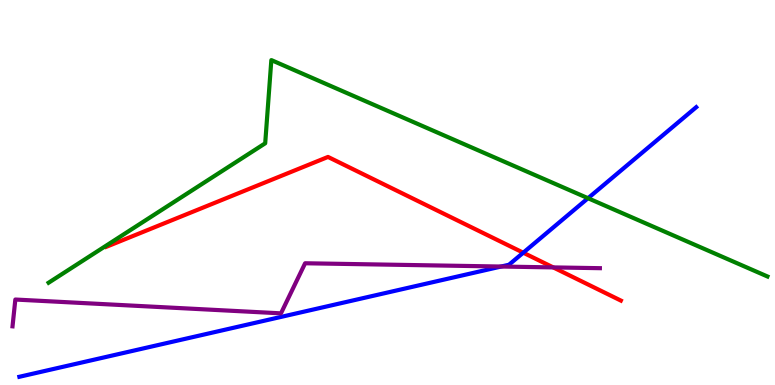[{'lines': ['blue', 'red'], 'intersections': [{'x': 6.75, 'y': 3.44}]}, {'lines': ['green', 'red'], 'intersections': []}, {'lines': ['purple', 'red'], 'intersections': [{'x': 7.14, 'y': 3.05}]}, {'lines': ['blue', 'green'], 'intersections': [{'x': 7.59, 'y': 4.85}]}, {'lines': ['blue', 'purple'], 'intersections': [{'x': 6.47, 'y': 3.08}]}, {'lines': ['green', 'purple'], 'intersections': []}]